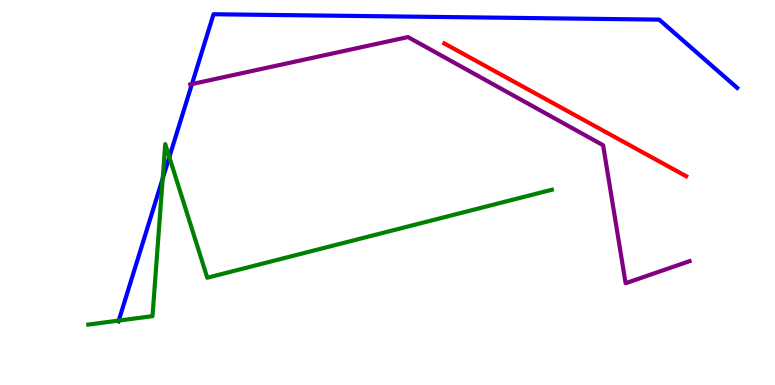[{'lines': ['blue', 'red'], 'intersections': []}, {'lines': ['green', 'red'], 'intersections': []}, {'lines': ['purple', 'red'], 'intersections': []}, {'lines': ['blue', 'green'], 'intersections': [{'x': 1.53, 'y': 1.67}, {'x': 2.1, 'y': 5.36}, {'x': 2.18, 'y': 5.92}]}, {'lines': ['blue', 'purple'], 'intersections': [{'x': 2.48, 'y': 7.82}]}, {'lines': ['green', 'purple'], 'intersections': []}]